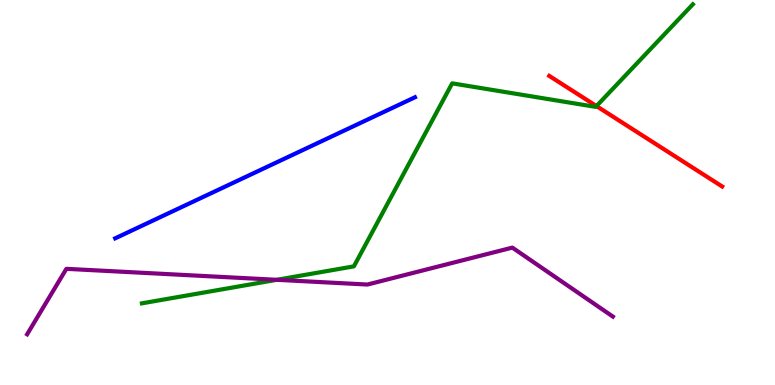[{'lines': ['blue', 'red'], 'intersections': []}, {'lines': ['green', 'red'], 'intersections': [{'x': 7.7, 'y': 7.24}]}, {'lines': ['purple', 'red'], 'intersections': []}, {'lines': ['blue', 'green'], 'intersections': []}, {'lines': ['blue', 'purple'], 'intersections': []}, {'lines': ['green', 'purple'], 'intersections': [{'x': 3.57, 'y': 2.73}]}]